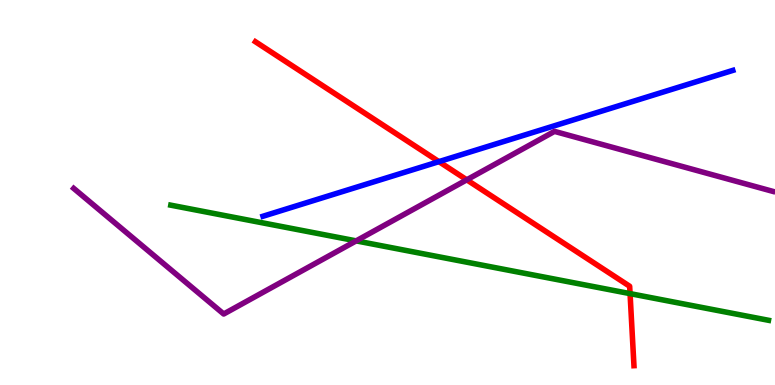[{'lines': ['blue', 'red'], 'intersections': [{'x': 5.66, 'y': 5.8}]}, {'lines': ['green', 'red'], 'intersections': [{'x': 8.13, 'y': 2.37}]}, {'lines': ['purple', 'red'], 'intersections': [{'x': 6.02, 'y': 5.33}]}, {'lines': ['blue', 'green'], 'intersections': []}, {'lines': ['blue', 'purple'], 'intersections': []}, {'lines': ['green', 'purple'], 'intersections': [{'x': 4.6, 'y': 3.74}]}]